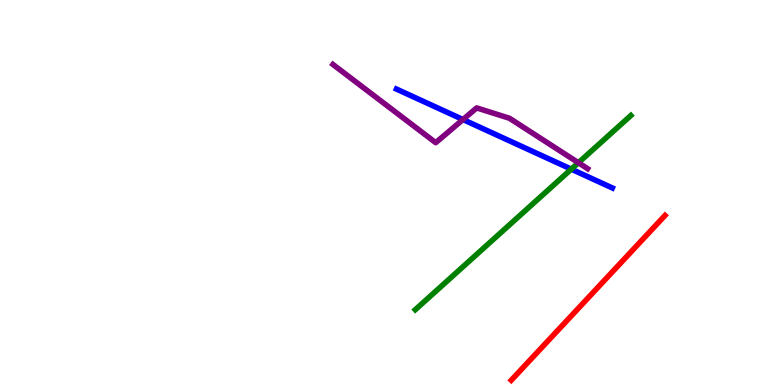[{'lines': ['blue', 'red'], 'intersections': []}, {'lines': ['green', 'red'], 'intersections': []}, {'lines': ['purple', 'red'], 'intersections': []}, {'lines': ['blue', 'green'], 'intersections': [{'x': 7.37, 'y': 5.61}]}, {'lines': ['blue', 'purple'], 'intersections': [{'x': 5.97, 'y': 6.9}]}, {'lines': ['green', 'purple'], 'intersections': [{'x': 7.46, 'y': 5.77}]}]